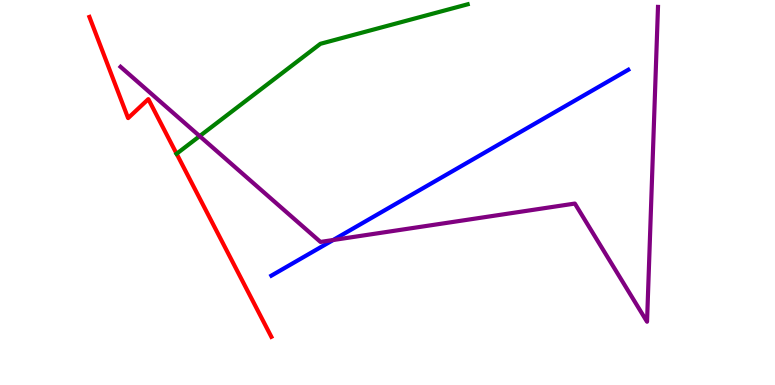[{'lines': ['blue', 'red'], 'intersections': []}, {'lines': ['green', 'red'], 'intersections': [{'x': 2.28, 'y': 6.01}]}, {'lines': ['purple', 'red'], 'intersections': []}, {'lines': ['blue', 'green'], 'intersections': []}, {'lines': ['blue', 'purple'], 'intersections': [{'x': 4.3, 'y': 3.77}]}, {'lines': ['green', 'purple'], 'intersections': [{'x': 2.58, 'y': 6.46}]}]